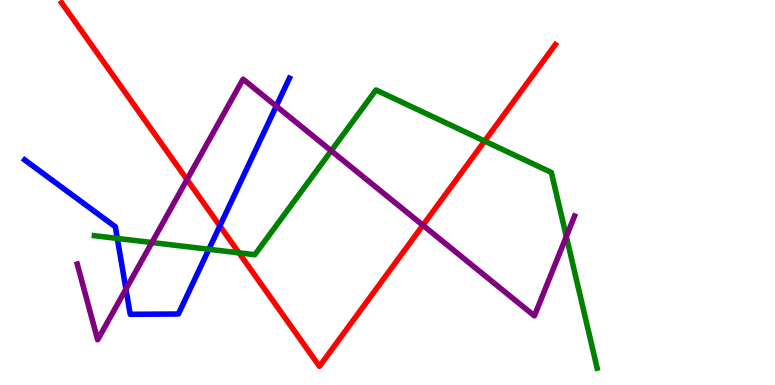[{'lines': ['blue', 'red'], 'intersections': [{'x': 2.84, 'y': 4.13}]}, {'lines': ['green', 'red'], 'intersections': [{'x': 3.08, 'y': 3.43}, {'x': 6.25, 'y': 6.34}]}, {'lines': ['purple', 'red'], 'intersections': [{'x': 2.41, 'y': 5.33}, {'x': 5.46, 'y': 4.15}]}, {'lines': ['blue', 'green'], 'intersections': [{'x': 1.51, 'y': 3.81}, {'x': 2.7, 'y': 3.53}]}, {'lines': ['blue', 'purple'], 'intersections': [{'x': 1.62, 'y': 2.49}, {'x': 3.56, 'y': 7.24}]}, {'lines': ['green', 'purple'], 'intersections': [{'x': 1.96, 'y': 3.7}, {'x': 4.27, 'y': 6.08}, {'x': 7.31, 'y': 3.86}]}]